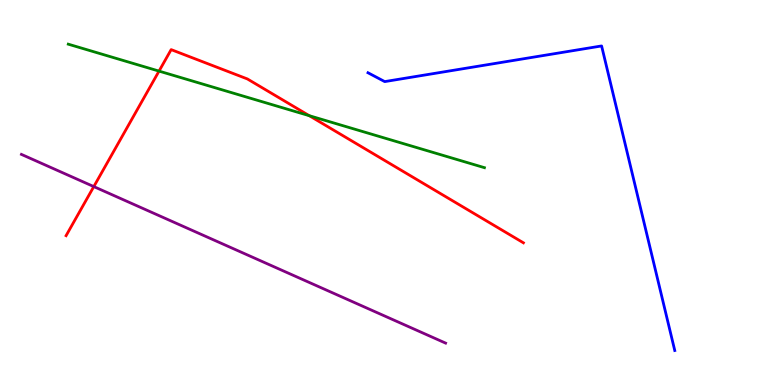[{'lines': ['blue', 'red'], 'intersections': []}, {'lines': ['green', 'red'], 'intersections': [{'x': 2.05, 'y': 8.15}, {'x': 3.99, 'y': 7.0}]}, {'lines': ['purple', 'red'], 'intersections': [{'x': 1.21, 'y': 5.15}]}, {'lines': ['blue', 'green'], 'intersections': []}, {'lines': ['blue', 'purple'], 'intersections': []}, {'lines': ['green', 'purple'], 'intersections': []}]